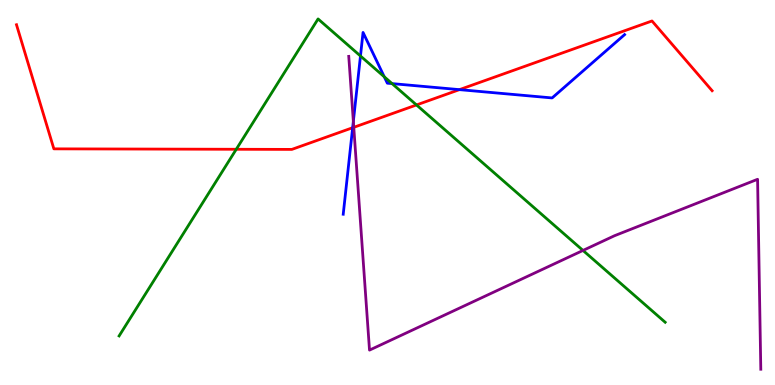[{'lines': ['blue', 'red'], 'intersections': [{'x': 4.55, 'y': 6.68}, {'x': 5.93, 'y': 7.67}]}, {'lines': ['green', 'red'], 'intersections': [{'x': 3.05, 'y': 6.12}, {'x': 5.37, 'y': 7.27}]}, {'lines': ['purple', 'red'], 'intersections': [{'x': 4.56, 'y': 6.69}]}, {'lines': ['blue', 'green'], 'intersections': [{'x': 4.65, 'y': 8.55}, {'x': 4.96, 'y': 8.01}, {'x': 5.06, 'y': 7.83}]}, {'lines': ['blue', 'purple'], 'intersections': [{'x': 4.56, 'y': 6.85}]}, {'lines': ['green', 'purple'], 'intersections': [{'x': 7.52, 'y': 3.49}]}]